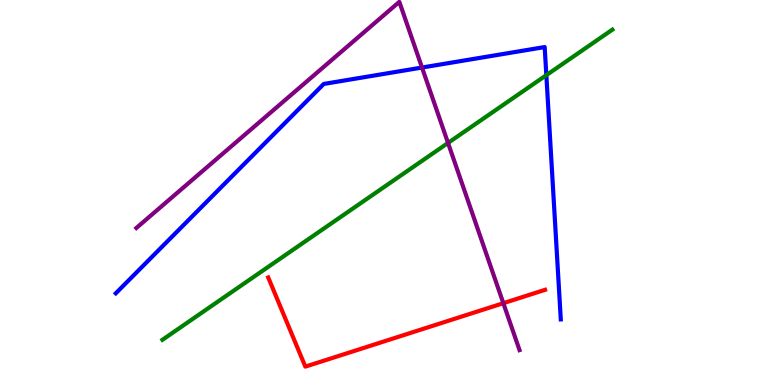[{'lines': ['blue', 'red'], 'intersections': []}, {'lines': ['green', 'red'], 'intersections': []}, {'lines': ['purple', 'red'], 'intersections': [{'x': 6.49, 'y': 2.12}]}, {'lines': ['blue', 'green'], 'intersections': [{'x': 7.05, 'y': 8.05}]}, {'lines': ['blue', 'purple'], 'intersections': [{'x': 5.45, 'y': 8.25}]}, {'lines': ['green', 'purple'], 'intersections': [{'x': 5.78, 'y': 6.29}]}]